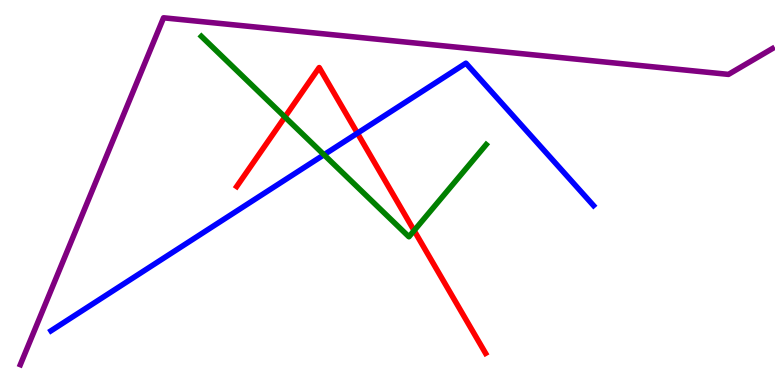[{'lines': ['blue', 'red'], 'intersections': [{'x': 4.61, 'y': 6.54}]}, {'lines': ['green', 'red'], 'intersections': [{'x': 3.68, 'y': 6.96}, {'x': 5.34, 'y': 4.01}]}, {'lines': ['purple', 'red'], 'intersections': []}, {'lines': ['blue', 'green'], 'intersections': [{'x': 4.18, 'y': 5.98}]}, {'lines': ['blue', 'purple'], 'intersections': []}, {'lines': ['green', 'purple'], 'intersections': []}]